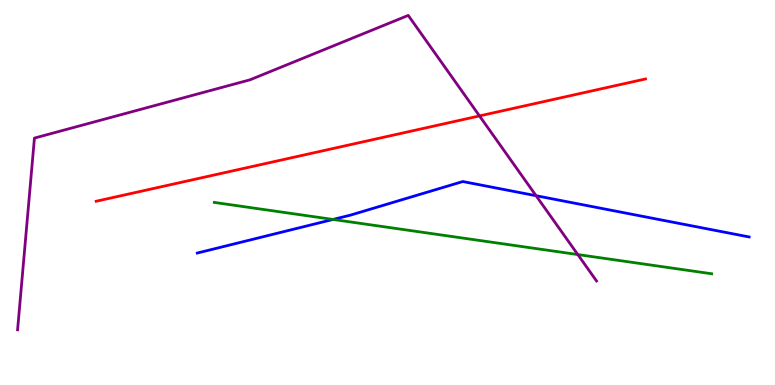[{'lines': ['blue', 'red'], 'intersections': []}, {'lines': ['green', 'red'], 'intersections': []}, {'lines': ['purple', 'red'], 'intersections': [{'x': 6.19, 'y': 6.99}]}, {'lines': ['blue', 'green'], 'intersections': [{'x': 4.3, 'y': 4.3}]}, {'lines': ['blue', 'purple'], 'intersections': [{'x': 6.92, 'y': 4.92}]}, {'lines': ['green', 'purple'], 'intersections': [{'x': 7.46, 'y': 3.39}]}]